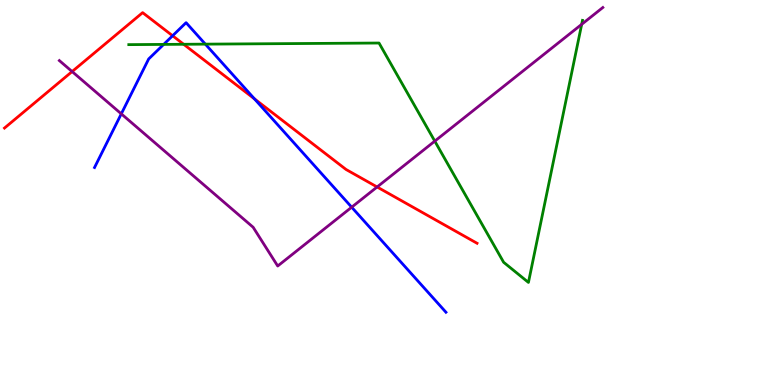[{'lines': ['blue', 'red'], 'intersections': [{'x': 2.23, 'y': 9.07}, {'x': 3.28, 'y': 7.43}]}, {'lines': ['green', 'red'], 'intersections': [{'x': 2.37, 'y': 8.85}]}, {'lines': ['purple', 'red'], 'intersections': [{'x': 0.931, 'y': 8.14}, {'x': 4.87, 'y': 5.14}]}, {'lines': ['blue', 'green'], 'intersections': [{'x': 2.11, 'y': 8.85}, {'x': 2.65, 'y': 8.85}]}, {'lines': ['blue', 'purple'], 'intersections': [{'x': 1.57, 'y': 7.04}, {'x': 4.54, 'y': 4.62}]}, {'lines': ['green', 'purple'], 'intersections': [{'x': 5.61, 'y': 6.33}, {'x': 7.51, 'y': 9.37}]}]